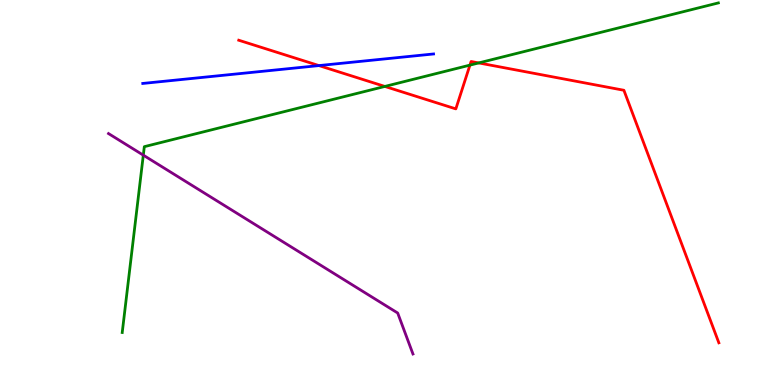[{'lines': ['blue', 'red'], 'intersections': [{'x': 4.12, 'y': 8.3}]}, {'lines': ['green', 'red'], 'intersections': [{'x': 4.97, 'y': 7.75}, {'x': 6.06, 'y': 8.31}, {'x': 6.18, 'y': 8.37}]}, {'lines': ['purple', 'red'], 'intersections': []}, {'lines': ['blue', 'green'], 'intersections': []}, {'lines': ['blue', 'purple'], 'intersections': []}, {'lines': ['green', 'purple'], 'intersections': [{'x': 1.85, 'y': 5.97}]}]